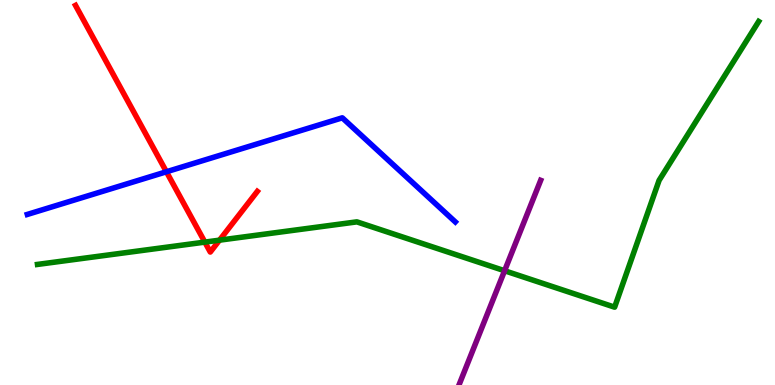[{'lines': ['blue', 'red'], 'intersections': [{'x': 2.15, 'y': 5.54}]}, {'lines': ['green', 'red'], 'intersections': [{'x': 2.64, 'y': 3.71}, {'x': 2.83, 'y': 3.76}]}, {'lines': ['purple', 'red'], 'intersections': []}, {'lines': ['blue', 'green'], 'intersections': []}, {'lines': ['blue', 'purple'], 'intersections': []}, {'lines': ['green', 'purple'], 'intersections': [{'x': 6.51, 'y': 2.97}]}]